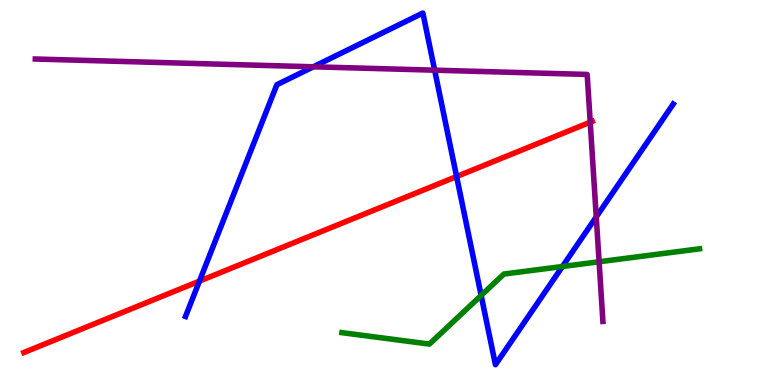[{'lines': ['blue', 'red'], 'intersections': [{'x': 2.57, 'y': 2.7}, {'x': 5.89, 'y': 5.41}]}, {'lines': ['green', 'red'], 'intersections': []}, {'lines': ['purple', 'red'], 'intersections': [{'x': 7.62, 'y': 6.83}]}, {'lines': ['blue', 'green'], 'intersections': [{'x': 6.21, 'y': 2.33}, {'x': 7.26, 'y': 3.08}]}, {'lines': ['blue', 'purple'], 'intersections': [{'x': 4.04, 'y': 8.27}, {'x': 5.61, 'y': 8.18}, {'x': 7.69, 'y': 4.37}]}, {'lines': ['green', 'purple'], 'intersections': [{'x': 7.73, 'y': 3.2}]}]